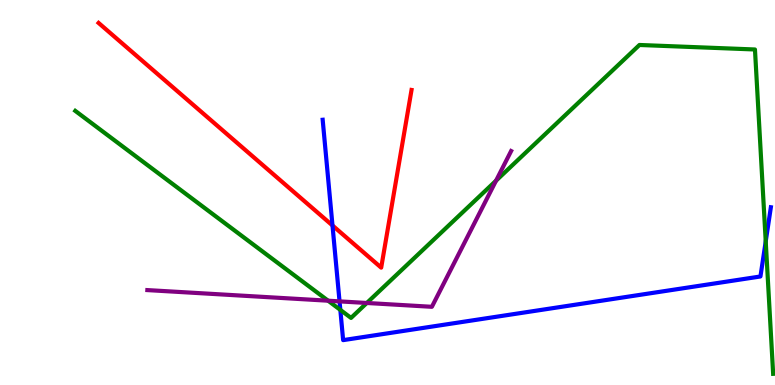[{'lines': ['blue', 'red'], 'intersections': [{'x': 4.29, 'y': 4.14}]}, {'lines': ['green', 'red'], 'intersections': []}, {'lines': ['purple', 'red'], 'intersections': []}, {'lines': ['blue', 'green'], 'intersections': [{'x': 4.39, 'y': 1.95}, {'x': 9.88, 'y': 3.73}]}, {'lines': ['blue', 'purple'], 'intersections': [{'x': 4.38, 'y': 2.17}]}, {'lines': ['green', 'purple'], 'intersections': [{'x': 4.23, 'y': 2.19}, {'x': 4.73, 'y': 2.13}, {'x': 6.4, 'y': 5.31}]}]